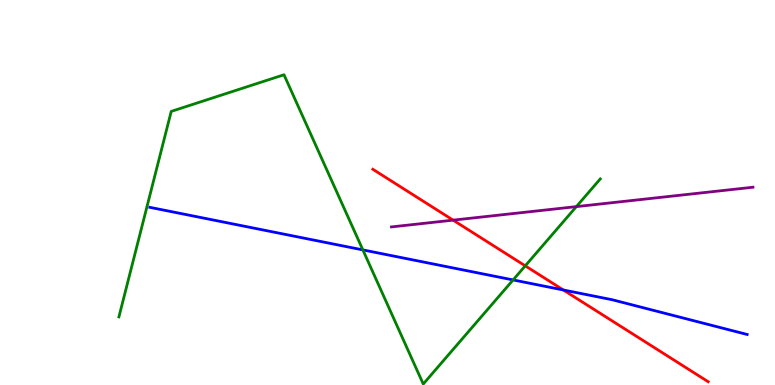[{'lines': ['blue', 'red'], 'intersections': [{'x': 7.27, 'y': 2.47}]}, {'lines': ['green', 'red'], 'intersections': [{'x': 6.78, 'y': 3.1}]}, {'lines': ['purple', 'red'], 'intersections': [{'x': 5.85, 'y': 4.28}]}, {'lines': ['blue', 'green'], 'intersections': [{'x': 4.68, 'y': 3.51}, {'x': 6.62, 'y': 2.73}]}, {'lines': ['blue', 'purple'], 'intersections': []}, {'lines': ['green', 'purple'], 'intersections': [{'x': 7.44, 'y': 4.63}]}]